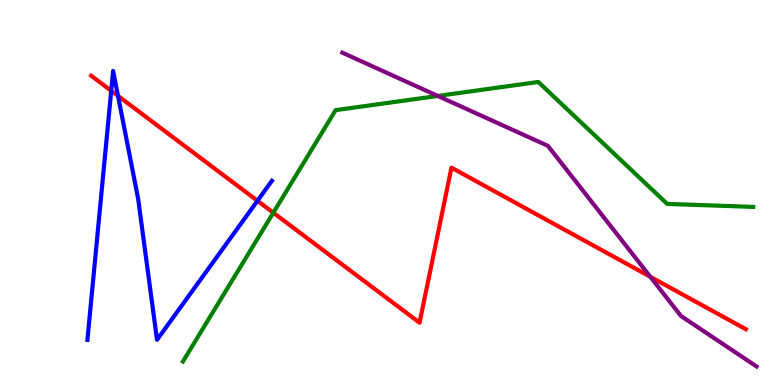[{'lines': ['blue', 'red'], 'intersections': [{'x': 1.44, 'y': 7.64}, {'x': 1.52, 'y': 7.51}, {'x': 3.32, 'y': 4.78}]}, {'lines': ['green', 'red'], 'intersections': [{'x': 3.53, 'y': 4.48}]}, {'lines': ['purple', 'red'], 'intersections': [{'x': 8.39, 'y': 2.81}]}, {'lines': ['blue', 'green'], 'intersections': []}, {'lines': ['blue', 'purple'], 'intersections': []}, {'lines': ['green', 'purple'], 'intersections': [{'x': 5.65, 'y': 7.51}]}]